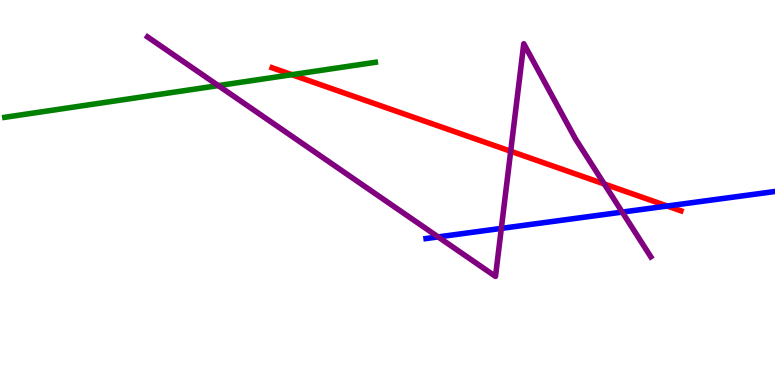[{'lines': ['blue', 'red'], 'intersections': [{'x': 8.61, 'y': 4.65}]}, {'lines': ['green', 'red'], 'intersections': [{'x': 3.77, 'y': 8.06}]}, {'lines': ['purple', 'red'], 'intersections': [{'x': 6.59, 'y': 6.07}, {'x': 7.8, 'y': 5.22}]}, {'lines': ['blue', 'green'], 'intersections': []}, {'lines': ['blue', 'purple'], 'intersections': [{'x': 5.65, 'y': 3.85}, {'x': 6.47, 'y': 4.07}, {'x': 8.03, 'y': 4.49}]}, {'lines': ['green', 'purple'], 'intersections': [{'x': 2.82, 'y': 7.78}]}]